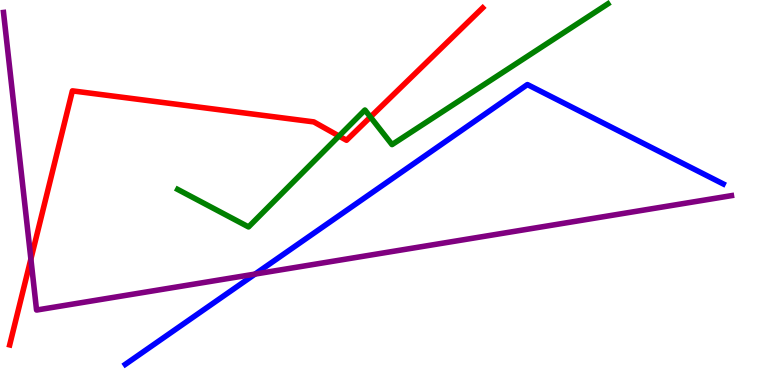[{'lines': ['blue', 'red'], 'intersections': []}, {'lines': ['green', 'red'], 'intersections': [{'x': 4.37, 'y': 6.47}, {'x': 4.78, 'y': 6.96}]}, {'lines': ['purple', 'red'], 'intersections': [{'x': 0.399, 'y': 3.27}]}, {'lines': ['blue', 'green'], 'intersections': []}, {'lines': ['blue', 'purple'], 'intersections': [{'x': 3.29, 'y': 2.88}]}, {'lines': ['green', 'purple'], 'intersections': []}]